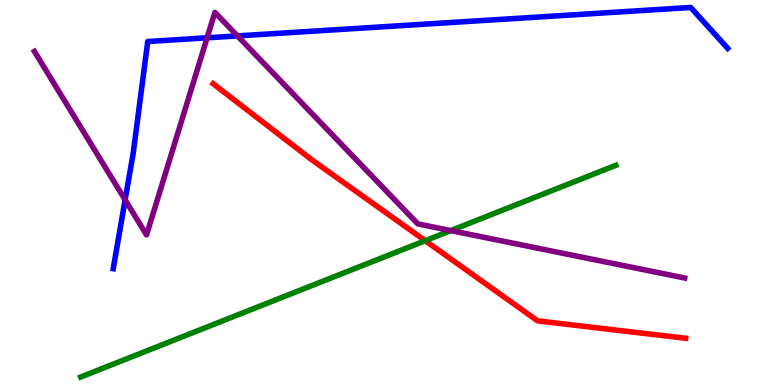[{'lines': ['blue', 'red'], 'intersections': []}, {'lines': ['green', 'red'], 'intersections': [{'x': 5.49, 'y': 3.75}]}, {'lines': ['purple', 'red'], 'intersections': []}, {'lines': ['blue', 'green'], 'intersections': []}, {'lines': ['blue', 'purple'], 'intersections': [{'x': 1.61, 'y': 4.81}, {'x': 2.67, 'y': 9.02}, {'x': 3.06, 'y': 9.07}]}, {'lines': ['green', 'purple'], 'intersections': [{'x': 5.82, 'y': 4.01}]}]